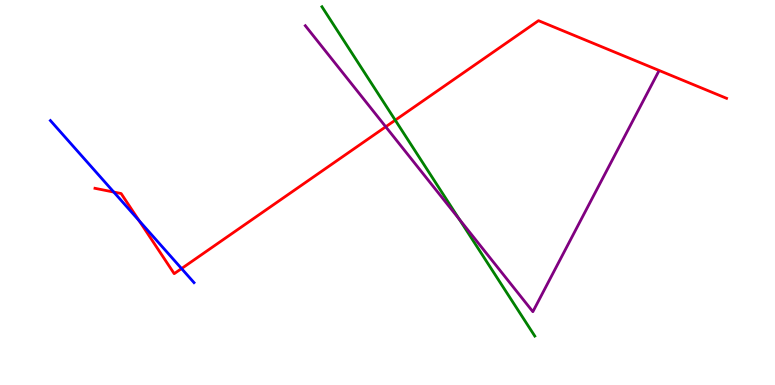[{'lines': ['blue', 'red'], 'intersections': [{'x': 1.47, 'y': 5.01}, {'x': 1.79, 'y': 4.27}, {'x': 2.34, 'y': 3.02}]}, {'lines': ['green', 'red'], 'intersections': [{'x': 5.1, 'y': 6.88}]}, {'lines': ['purple', 'red'], 'intersections': [{'x': 4.98, 'y': 6.71}]}, {'lines': ['blue', 'green'], 'intersections': []}, {'lines': ['blue', 'purple'], 'intersections': []}, {'lines': ['green', 'purple'], 'intersections': [{'x': 5.92, 'y': 4.31}]}]